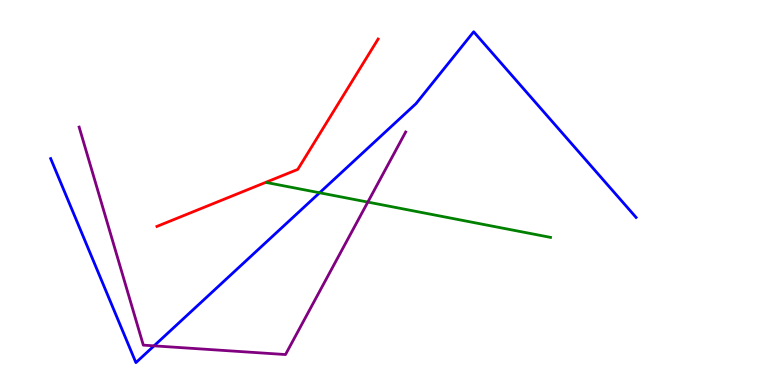[{'lines': ['blue', 'red'], 'intersections': []}, {'lines': ['green', 'red'], 'intersections': []}, {'lines': ['purple', 'red'], 'intersections': []}, {'lines': ['blue', 'green'], 'intersections': [{'x': 4.12, 'y': 4.99}]}, {'lines': ['blue', 'purple'], 'intersections': [{'x': 1.99, 'y': 1.02}]}, {'lines': ['green', 'purple'], 'intersections': [{'x': 4.75, 'y': 4.75}]}]